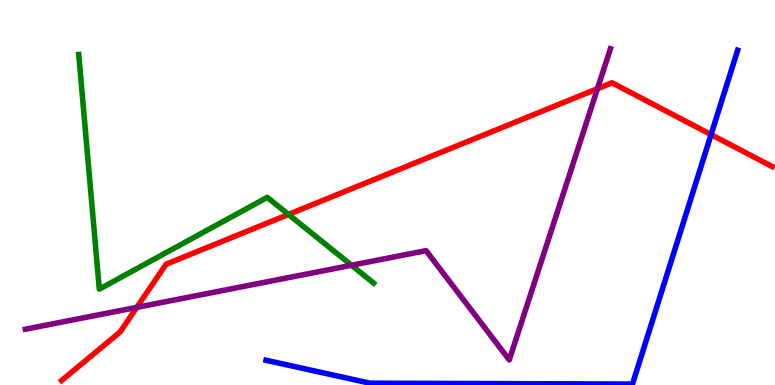[{'lines': ['blue', 'red'], 'intersections': [{'x': 9.18, 'y': 6.5}]}, {'lines': ['green', 'red'], 'intersections': [{'x': 3.72, 'y': 4.43}]}, {'lines': ['purple', 'red'], 'intersections': [{'x': 1.77, 'y': 2.02}, {'x': 7.71, 'y': 7.7}]}, {'lines': ['blue', 'green'], 'intersections': []}, {'lines': ['blue', 'purple'], 'intersections': []}, {'lines': ['green', 'purple'], 'intersections': [{'x': 4.54, 'y': 3.11}]}]